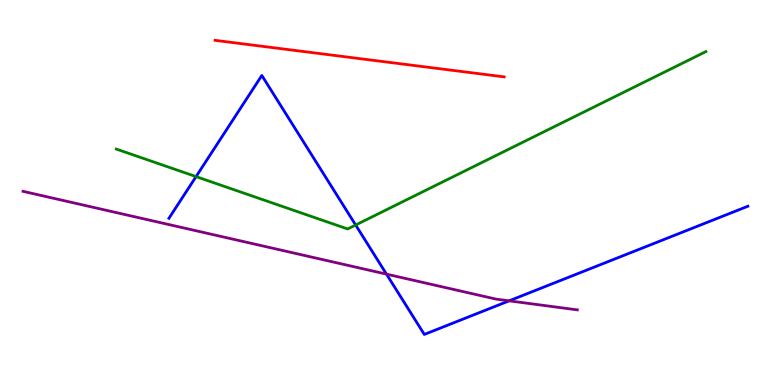[{'lines': ['blue', 'red'], 'intersections': []}, {'lines': ['green', 'red'], 'intersections': []}, {'lines': ['purple', 'red'], 'intersections': []}, {'lines': ['blue', 'green'], 'intersections': [{'x': 2.53, 'y': 5.41}, {'x': 4.59, 'y': 4.16}]}, {'lines': ['blue', 'purple'], 'intersections': [{'x': 4.99, 'y': 2.88}, {'x': 6.57, 'y': 2.19}]}, {'lines': ['green', 'purple'], 'intersections': []}]